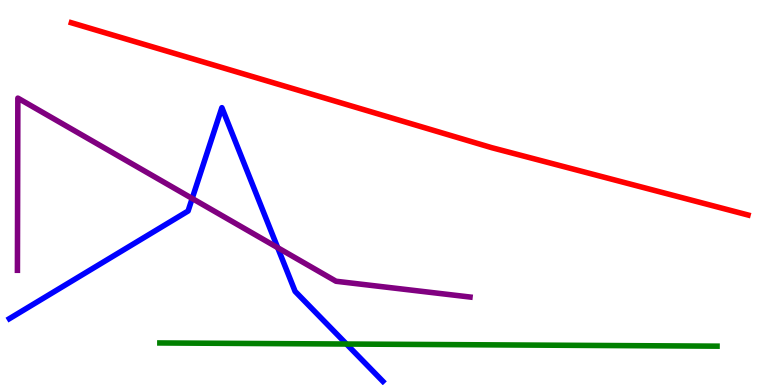[{'lines': ['blue', 'red'], 'intersections': []}, {'lines': ['green', 'red'], 'intersections': []}, {'lines': ['purple', 'red'], 'intersections': []}, {'lines': ['blue', 'green'], 'intersections': [{'x': 4.47, 'y': 1.06}]}, {'lines': ['blue', 'purple'], 'intersections': [{'x': 2.48, 'y': 4.85}, {'x': 3.58, 'y': 3.57}]}, {'lines': ['green', 'purple'], 'intersections': []}]